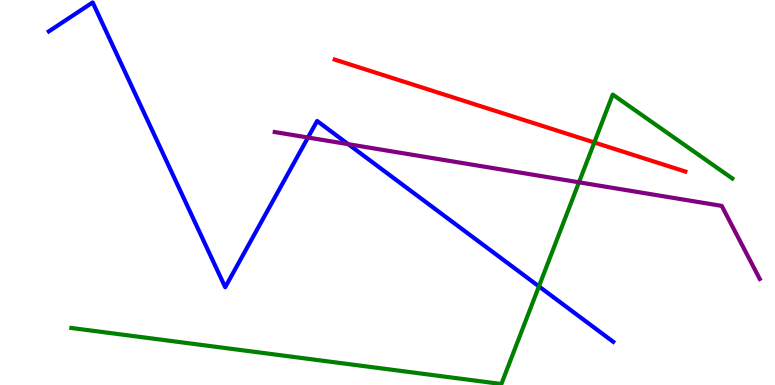[{'lines': ['blue', 'red'], 'intersections': []}, {'lines': ['green', 'red'], 'intersections': [{'x': 7.67, 'y': 6.3}]}, {'lines': ['purple', 'red'], 'intersections': []}, {'lines': ['blue', 'green'], 'intersections': [{'x': 6.95, 'y': 2.56}]}, {'lines': ['blue', 'purple'], 'intersections': [{'x': 3.97, 'y': 6.43}, {'x': 4.49, 'y': 6.26}]}, {'lines': ['green', 'purple'], 'intersections': [{'x': 7.47, 'y': 5.26}]}]